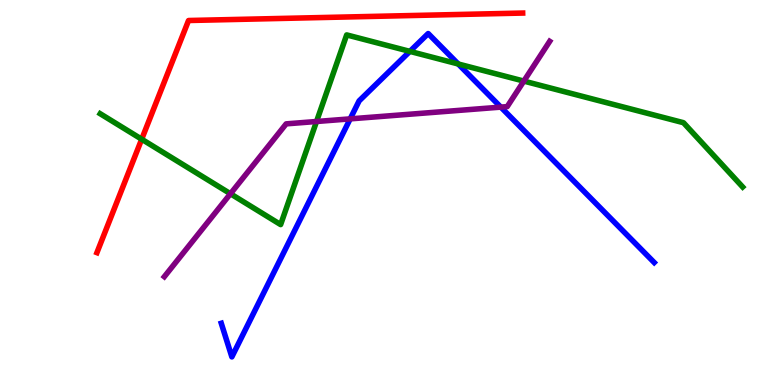[{'lines': ['blue', 'red'], 'intersections': []}, {'lines': ['green', 'red'], 'intersections': [{'x': 1.83, 'y': 6.38}]}, {'lines': ['purple', 'red'], 'intersections': []}, {'lines': ['blue', 'green'], 'intersections': [{'x': 5.29, 'y': 8.67}, {'x': 5.91, 'y': 8.34}]}, {'lines': ['blue', 'purple'], 'intersections': [{'x': 4.52, 'y': 6.91}, {'x': 6.46, 'y': 7.22}]}, {'lines': ['green', 'purple'], 'intersections': [{'x': 2.97, 'y': 4.97}, {'x': 4.08, 'y': 6.84}, {'x': 6.76, 'y': 7.89}]}]